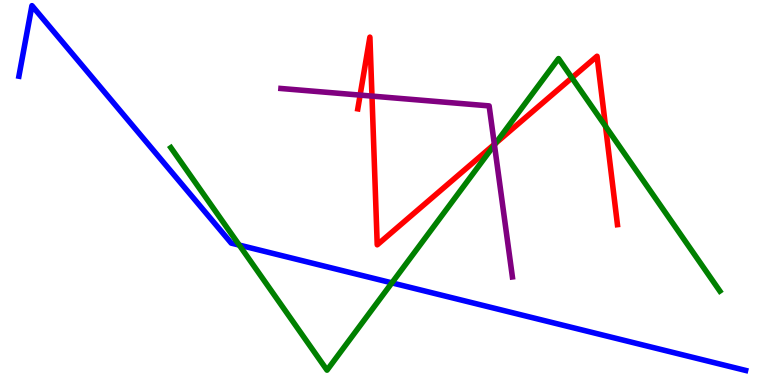[{'lines': ['blue', 'red'], 'intersections': []}, {'lines': ['green', 'red'], 'intersections': [{'x': 6.4, 'y': 6.28}, {'x': 7.38, 'y': 7.98}, {'x': 7.81, 'y': 6.72}]}, {'lines': ['purple', 'red'], 'intersections': [{'x': 4.65, 'y': 7.53}, {'x': 4.8, 'y': 7.5}, {'x': 6.38, 'y': 6.25}]}, {'lines': ['blue', 'green'], 'intersections': [{'x': 3.09, 'y': 3.63}, {'x': 5.06, 'y': 2.65}]}, {'lines': ['blue', 'purple'], 'intersections': []}, {'lines': ['green', 'purple'], 'intersections': [{'x': 6.38, 'y': 6.24}]}]